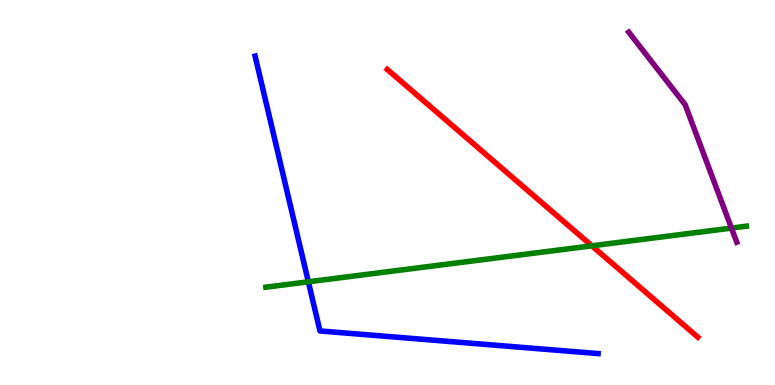[{'lines': ['blue', 'red'], 'intersections': []}, {'lines': ['green', 'red'], 'intersections': [{'x': 7.64, 'y': 3.62}]}, {'lines': ['purple', 'red'], 'intersections': []}, {'lines': ['blue', 'green'], 'intersections': [{'x': 3.98, 'y': 2.68}]}, {'lines': ['blue', 'purple'], 'intersections': []}, {'lines': ['green', 'purple'], 'intersections': [{'x': 9.44, 'y': 4.08}]}]